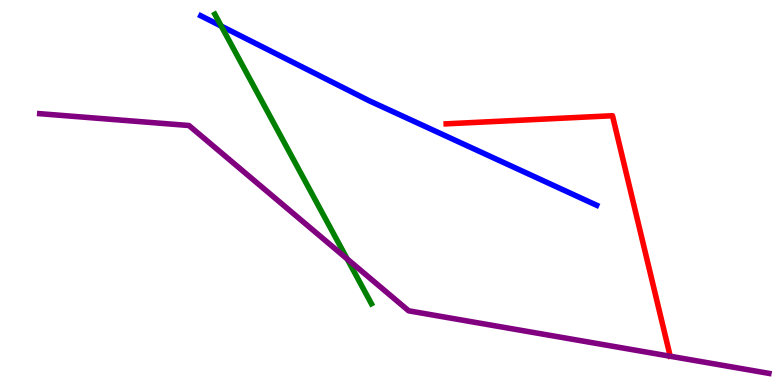[{'lines': ['blue', 'red'], 'intersections': []}, {'lines': ['green', 'red'], 'intersections': []}, {'lines': ['purple', 'red'], 'intersections': []}, {'lines': ['blue', 'green'], 'intersections': [{'x': 2.86, 'y': 9.32}]}, {'lines': ['blue', 'purple'], 'intersections': []}, {'lines': ['green', 'purple'], 'intersections': [{'x': 4.48, 'y': 3.27}]}]